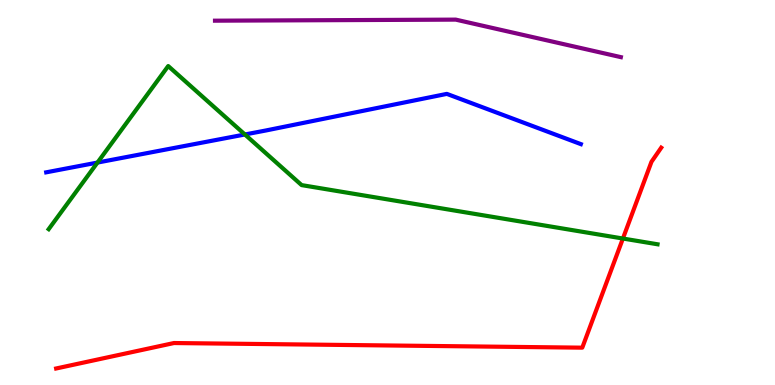[{'lines': ['blue', 'red'], 'intersections': []}, {'lines': ['green', 'red'], 'intersections': [{'x': 8.04, 'y': 3.8}]}, {'lines': ['purple', 'red'], 'intersections': []}, {'lines': ['blue', 'green'], 'intersections': [{'x': 1.26, 'y': 5.78}, {'x': 3.16, 'y': 6.51}]}, {'lines': ['blue', 'purple'], 'intersections': []}, {'lines': ['green', 'purple'], 'intersections': []}]